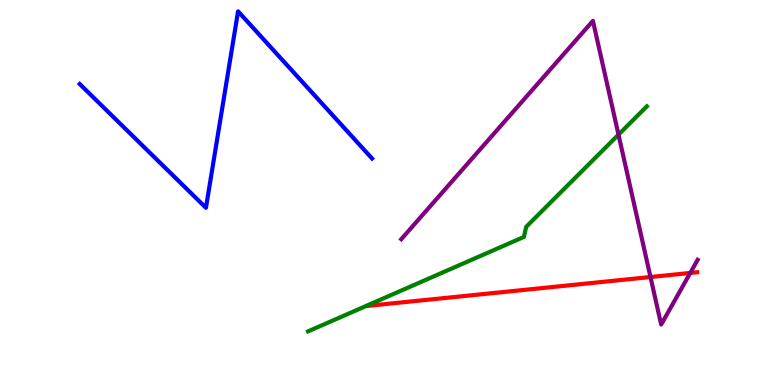[{'lines': ['blue', 'red'], 'intersections': []}, {'lines': ['green', 'red'], 'intersections': []}, {'lines': ['purple', 'red'], 'intersections': [{'x': 8.39, 'y': 2.8}, {'x': 8.91, 'y': 2.91}]}, {'lines': ['blue', 'green'], 'intersections': []}, {'lines': ['blue', 'purple'], 'intersections': []}, {'lines': ['green', 'purple'], 'intersections': [{'x': 7.98, 'y': 6.5}]}]